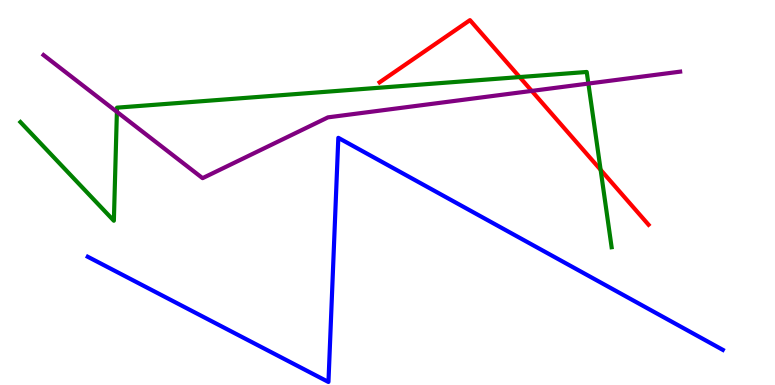[{'lines': ['blue', 'red'], 'intersections': []}, {'lines': ['green', 'red'], 'intersections': [{'x': 6.71, 'y': 8.0}, {'x': 7.75, 'y': 5.59}]}, {'lines': ['purple', 'red'], 'intersections': [{'x': 6.86, 'y': 7.64}]}, {'lines': ['blue', 'green'], 'intersections': []}, {'lines': ['blue', 'purple'], 'intersections': []}, {'lines': ['green', 'purple'], 'intersections': [{'x': 1.51, 'y': 7.09}, {'x': 7.59, 'y': 7.83}]}]